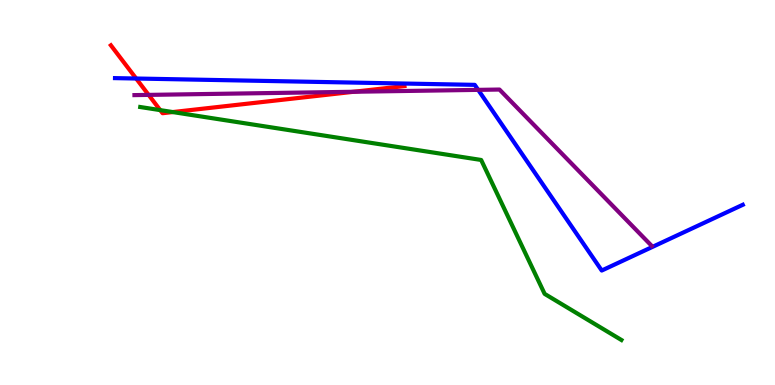[{'lines': ['blue', 'red'], 'intersections': [{'x': 1.76, 'y': 7.96}]}, {'lines': ['green', 'red'], 'intersections': [{'x': 2.07, 'y': 7.14}, {'x': 2.23, 'y': 7.09}]}, {'lines': ['purple', 'red'], 'intersections': [{'x': 1.92, 'y': 7.54}, {'x': 4.57, 'y': 7.62}]}, {'lines': ['blue', 'green'], 'intersections': []}, {'lines': ['blue', 'purple'], 'intersections': [{'x': 6.17, 'y': 7.67}]}, {'lines': ['green', 'purple'], 'intersections': []}]